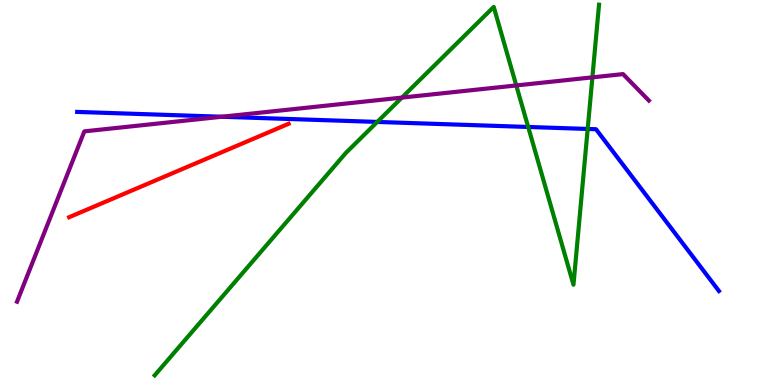[{'lines': ['blue', 'red'], 'intersections': []}, {'lines': ['green', 'red'], 'intersections': []}, {'lines': ['purple', 'red'], 'intersections': []}, {'lines': ['blue', 'green'], 'intersections': [{'x': 4.87, 'y': 6.83}, {'x': 6.82, 'y': 6.7}, {'x': 7.58, 'y': 6.65}]}, {'lines': ['blue', 'purple'], 'intersections': [{'x': 2.86, 'y': 6.97}]}, {'lines': ['green', 'purple'], 'intersections': [{'x': 5.19, 'y': 7.46}, {'x': 6.66, 'y': 7.78}, {'x': 7.64, 'y': 7.99}]}]